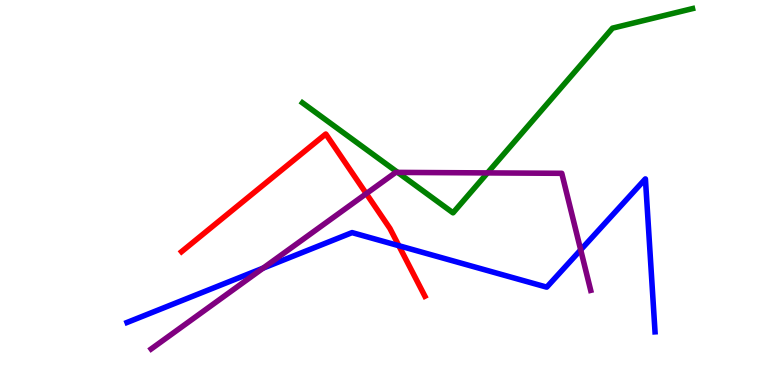[{'lines': ['blue', 'red'], 'intersections': [{'x': 5.15, 'y': 3.62}]}, {'lines': ['green', 'red'], 'intersections': []}, {'lines': ['purple', 'red'], 'intersections': [{'x': 4.73, 'y': 4.97}]}, {'lines': ['blue', 'green'], 'intersections': []}, {'lines': ['blue', 'purple'], 'intersections': [{'x': 3.39, 'y': 3.04}, {'x': 7.49, 'y': 3.51}]}, {'lines': ['green', 'purple'], 'intersections': [{'x': 5.13, 'y': 5.52}, {'x': 6.29, 'y': 5.51}]}]